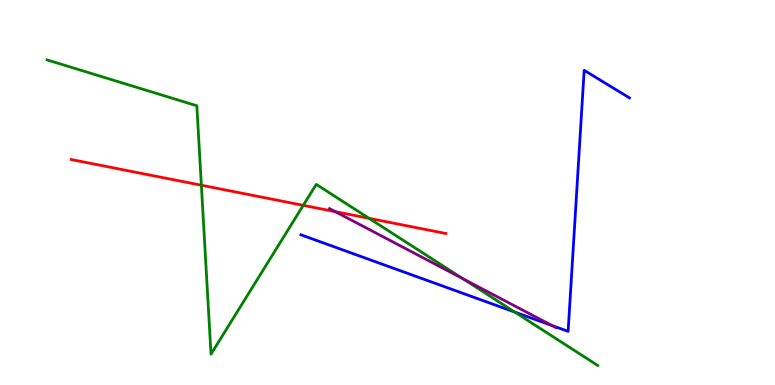[{'lines': ['blue', 'red'], 'intersections': []}, {'lines': ['green', 'red'], 'intersections': [{'x': 2.6, 'y': 5.19}, {'x': 3.91, 'y': 4.67}, {'x': 4.76, 'y': 4.33}]}, {'lines': ['purple', 'red'], 'intersections': [{'x': 4.33, 'y': 4.5}]}, {'lines': ['blue', 'green'], 'intersections': [{'x': 6.64, 'y': 1.89}]}, {'lines': ['blue', 'purple'], 'intersections': [{'x': 7.12, 'y': 1.54}]}, {'lines': ['green', 'purple'], 'intersections': [{'x': 5.97, 'y': 2.76}]}]